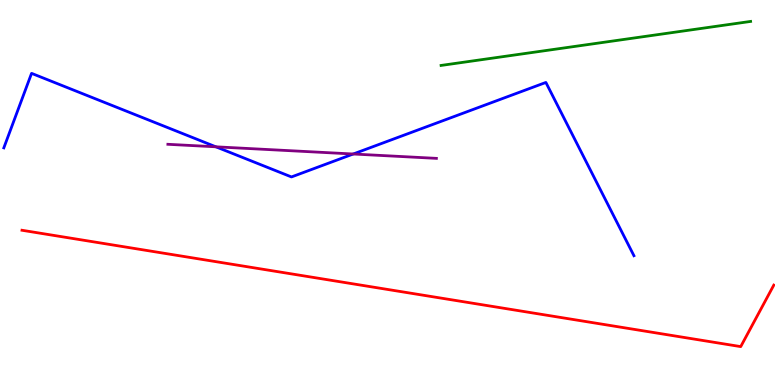[{'lines': ['blue', 'red'], 'intersections': []}, {'lines': ['green', 'red'], 'intersections': []}, {'lines': ['purple', 'red'], 'intersections': []}, {'lines': ['blue', 'green'], 'intersections': []}, {'lines': ['blue', 'purple'], 'intersections': [{'x': 2.79, 'y': 6.19}, {'x': 4.56, 'y': 6.0}]}, {'lines': ['green', 'purple'], 'intersections': []}]